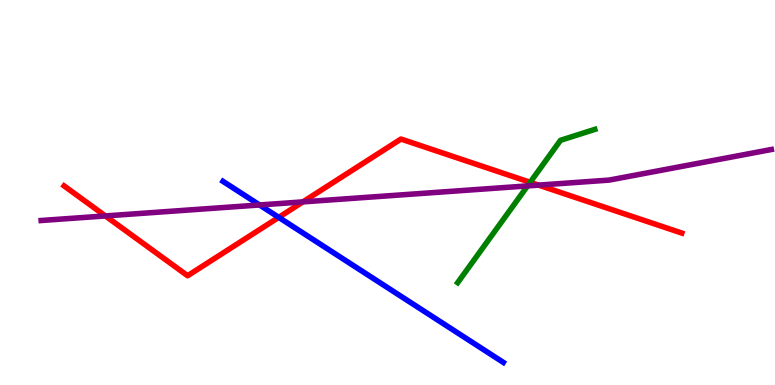[{'lines': ['blue', 'red'], 'intersections': [{'x': 3.6, 'y': 4.35}]}, {'lines': ['green', 'red'], 'intersections': [{'x': 6.84, 'y': 5.27}]}, {'lines': ['purple', 'red'], 'intersections': [{'x': 1.36, 'y': 4.39}, {'x': 3.91, 'y': 4.76}, {'x': 6.95, 'y': 5.19}]}, {'lines': ['blue', 'green'], 'intersections': []}, {'lines': ['blue', 'purple'], 'intersections': [{'x': 3.35, 'y': 4.68}]}, {'lines': ['green', 'purple'], 'intersections': [{'x': 6.81, 'y': 5.17}]}]